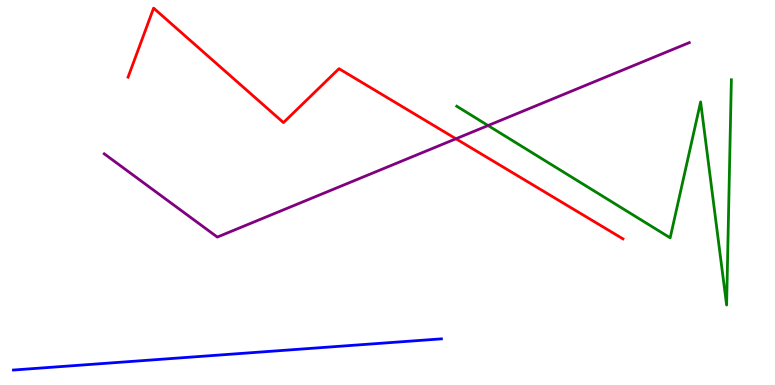[{'lines': ['blue', 'red'], 'intersections': []}, {'lines': ['green', 'red'], 'intersections': []}, {'lines': ['purple', 'red'], 'intersections': [{'x': 5.88, 'y': 6.4}]}, {'lines': ['blue', 'green'], 'intersections': []}, {'lines': ['blue', 'purple'], 'intersections': []}, {'lines': ['green', 'purple'], 'intersections': [{'x': 6.3, 'y': 6.74}]}]